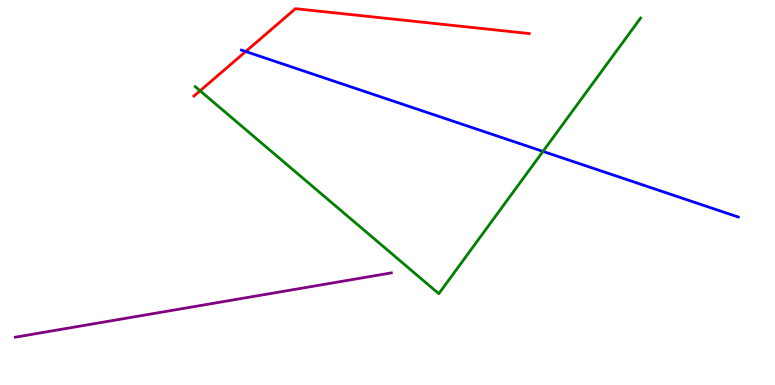[{'lines': ['blue', 'red'], 'intersections': [{'x': 3.17, 'y': 8.66}]}, {'lines': ['green', 'red'], 'intersections': [{'x': 2.58, 'y': 7.64}]}, {'lines': ['purple', 'red'], 'intersections': []}, {'lines': ['blue', 'green'], 'intersections': [{'x': 7.01, 'y': 6.07}]}, {'lines': ['blue', 'purple'], 'intersections': []}, {'lines': ['green', 'purple'], 'intersections': []}]